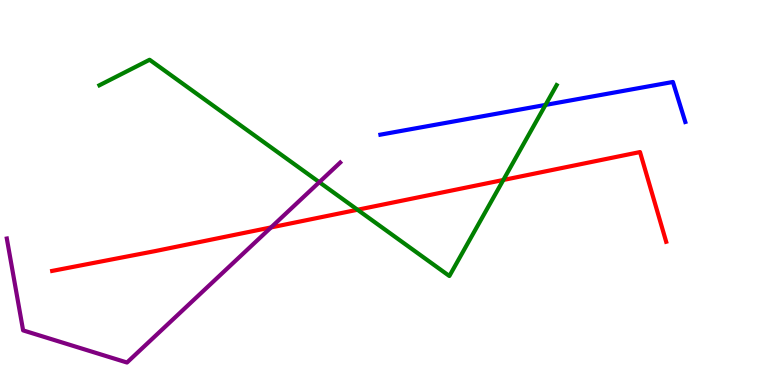[{'lines': ['blue', 'red'], 'intersections': []}, {'lines': ['green', 'red'], 'intersections': [{'x': 4.61, 'y': 4.55}, {'x': 6.49, 'y': 5.33}]}, {'lines': ['purple', 'red'], 'intersections': [{'x': 3.5, 'y': 4.09}]}, {'lines': ['blue', 'green'], 'intersections': [{'x': 7.04, 'y': 7.27}]}, {'lines': ['blue', 'purple'], 'intersections': []}, {'lines': ['green', 'purple'], 'intersections': [{'x': 4.12, 'y': 5.27}]}]